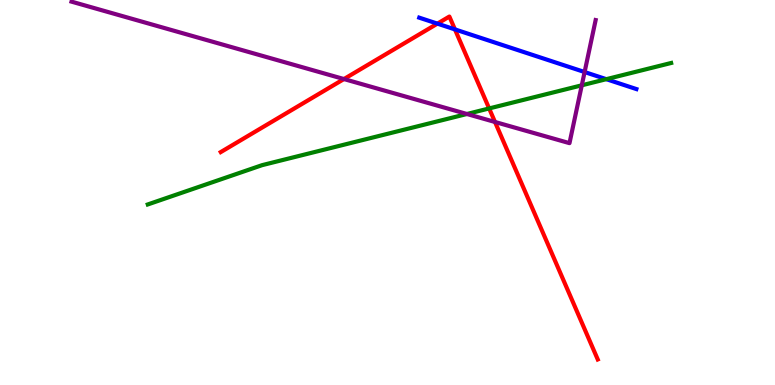[{'lines': ['blue', 'red'], 'intersections': [{'x': 5.64, 'y': 9.39}, {'x': 5.87, 'y': 9.24}]}, {'lines': ['green', 'red'], 'intersections': [{'x': 6.31, 'y': 7.18}]}, {'lines': ['purple', 'red'], 'intersections': [{'x': 4.44, 'y': 7.95}, {'x': 6.39, 'y': 6.83}]}, {'lines': ['blue', 'green'], 'intersections': [{'x': 7.82, 'y': 7.94}]}, {'lines': ['blue', 'purple'], 'intersections': [{'x': 7.54, 'y': 8.13}]}, {'lines': ['green', 'purple'], 'intersections': [{'x': 6.02, 'y': 7.04}, {'x': 7.51, 'y': 7.78}]}]